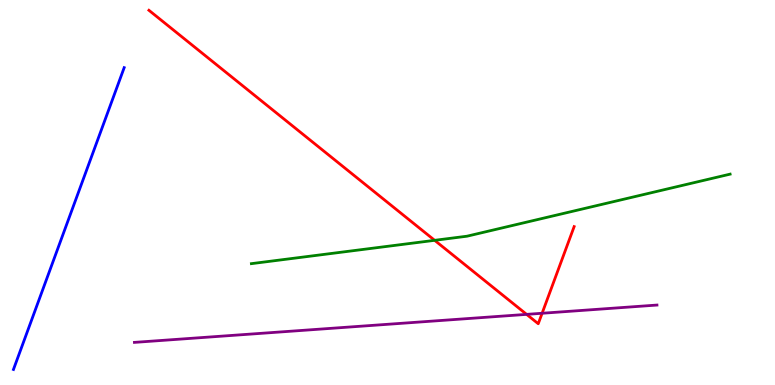[{'lines': ['blue', 'red'], 'intersections': []}, {'lines': ['green', 'red'], 'intersections': [{'x': 5.61, 'y': 3.76}]}, {'lines': ['purple', 'red'], 'intersections': [{'x': 6.8, 'y': 1.83}, {'x': 7.0, 'y': 1.86}]}, {'lines': ['blue', 'green'], 'intersections': []}, {'lines': ['blue', 'purple'], 'intersections': []}, {'lines': ['green', 'purple'], 'intersections': []}]